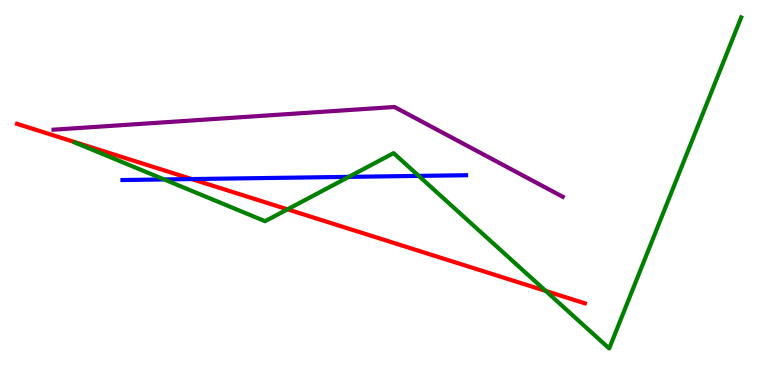[{'lines': ['blue', 'red'], 'intersections': [{'x': 2.47, 'y': 5.35}]}, {'lines': ['green', 'red'], 'intersections': [{'x': 3.71, 'y': 4.56}, {'x': 7.04, 'y': 2.44}]}, {'lines': ['purple', 'red'], 'intersections': []}, {'lines': ['blue', 'green'], 'intersections': [{'x': 2.12, 'y': 5.34}, {'x': 4.5, 'y': 5.41}, {'x': 5.4, 'y': 5.43}]}, {'lines': ['blue', 'purple'], 'intersections': []}, {'lines': ['green', 'purple'], 'intersections': []}]